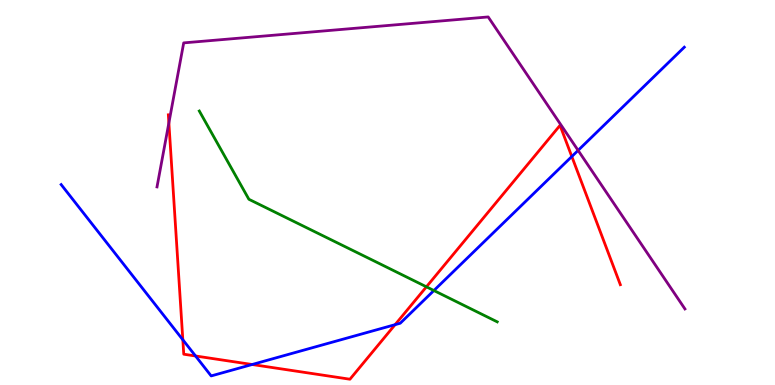[{'lines': ['blue', 'red'], 'intersections': [{'x': 2.36, 'y': 1.17}, {'x': 2.52, 'y': 0.754}, {'x': 3.25, 'y': 0.532}, {'x': 5.1, 'y': 1.57}, {'x': 7.38, 'y': 5.93}]}, {'lines': ['green', 'red'], 'intersections': [{'x': 5.5, 'y': 2.55}]}, {'lines': ['purple', 'red'], 'intersections': [{'x': 2.18, 'y': 6.81}]}, {'lines': ['blue', 'green'], 'intersections': [{'x': 5.6, 'y': 2.45}]}, {'lines': ['blue', 'purple'], 'intersections': [{'x': 7.46, 'y': 6.09}]}, {'lines': ['green', 'purple'], 'intersections': []}]